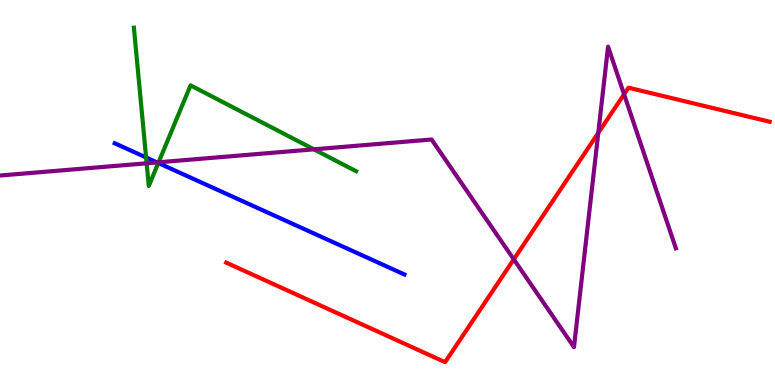[{'lines': ['blue', 'red'], 'intersections': []}, {'lines': ['green', 'red'], 'intersections': []}, {'lines': ['purple', 'red'], 'intersections': [{'x': 6.63, 'y': 3.26}, {'x': 7.72, 'y': 6.55}, {'x': 8.05, 'y': 7.55}]}, {'lines': ['blue', 'green'], 'intersections': [{'x': 1.89, 'y': 5.91}, {'x': 2.04, 'y': 5.77}]}, {'lines': ['blue', 'purple'], 'intersections': [{'x': 2.03, 'y': 5.78}]}, {'lines': ['green', 'purple'], 'intersections': [{'x': 1.89, 'y': 5.76}, {'x': 2.05, 'y': 5.78}, {'x': 4.05, 'y': 6.12}]}]